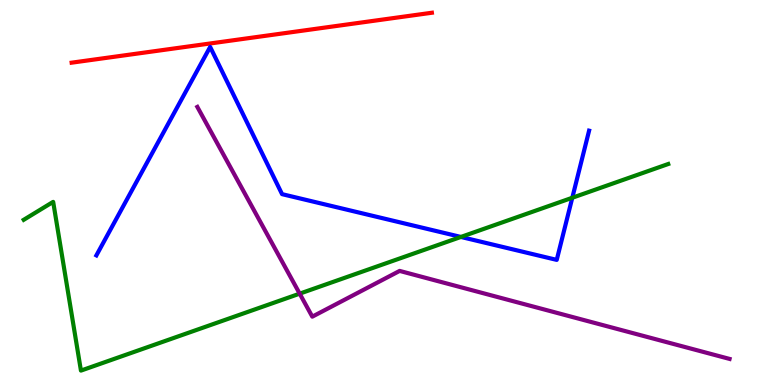[{'lines': ['blue', 'red'], 'intersections': []}, {'lines': ['green', 'red'], 'intersections': []}, {'lines': ['purple', 'red'], 'intersections': []}, {'lines': ['blue', 'green'], 'intersections': [{'x': 5.95, 'y': 3.85}, {'x': 7.38, 'y': 4.86}]}, {'lines': ['blue', 'purple'], 'intersections': []}, {'lines': ['green', 'purple'], 'intersections': [{'x': 3.87, 'y': 2.37}]}]